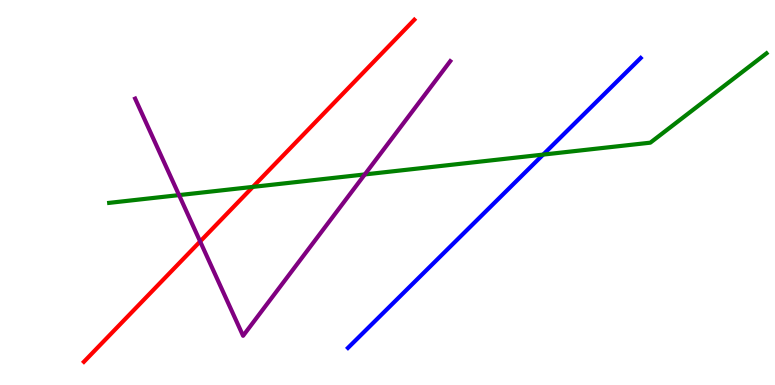[{'lines': ['blue', 'red'], 'intersections': []}, {'lines': ['green', 'red'], 'intersections': [{'x': 3.26, 'y': 5.15}]}, {'lines': ['purple', 'red'], 'intersections': [{'x': 2.58, 'y': 3.73}]}, {'lines': ['blue', 'green'], 'intersections': [{'x': 7.01, 'y': 5.98}]}, {'lines': ['blue', 'purple'], 'intersections': []}, {'lines': ['green', 'purple'], 'intersections': [{'x': 2.31, 'y': 4.93}, {'x': 4.71, 'y': 5.47}]}]